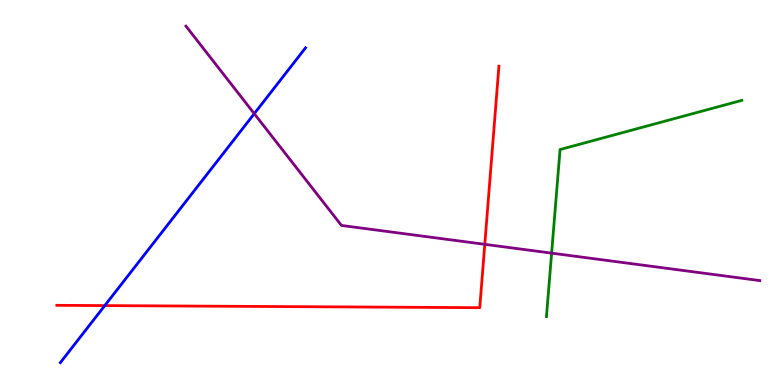[{'lines': ['blue', 'red'], 'intersections': [{'x': 1.35, 'y': 2.06}]}, {'lines': ['green', 'red'], 'intersections': []}, {'lines': ['purple', 'red'], 'intersections': [{'x': 6.26, 'y': 3.65}]}, {'lines': ['blue', 'green'], 'intersections': []}, {'lines': ['blue', 'purple'], 'intersections': [{'x': 3.28, 'y': 7.05}]}, {'lines': ['green', 'purple'], 'intersections': [{'x': 7.12, 'y': 3.42}]}]